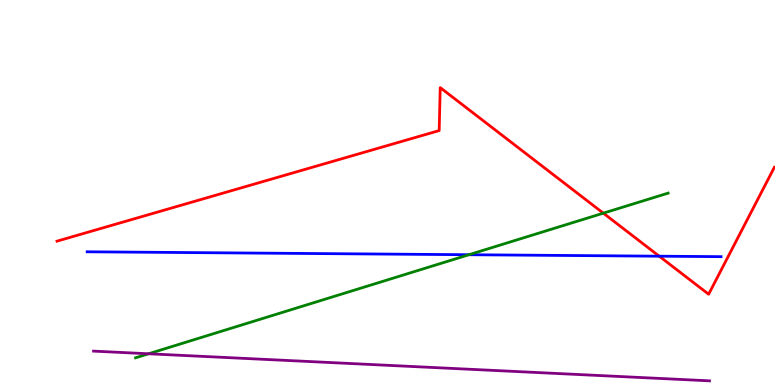[{'lines': ['blue', 'red'], 'intersections': [{'x': 8.51, 'y': 3.35}]}, {'lines': ['green', 'red'], 'intersections': [{'x': 7.78, 'y': 4.46}]}, {'lines': ['purple', 'red'], 'intersections': []}, {'lines': ['blue', 'green'], 'intersections': [{'x': 6.05, 'y': 3.38}]}, {'lines': ['blue', 'purple'], 'intersections': []}, {'lines': ['green', 'purple'], 'intersections': [{'x': 1.92, 'y': 0.811}]}]